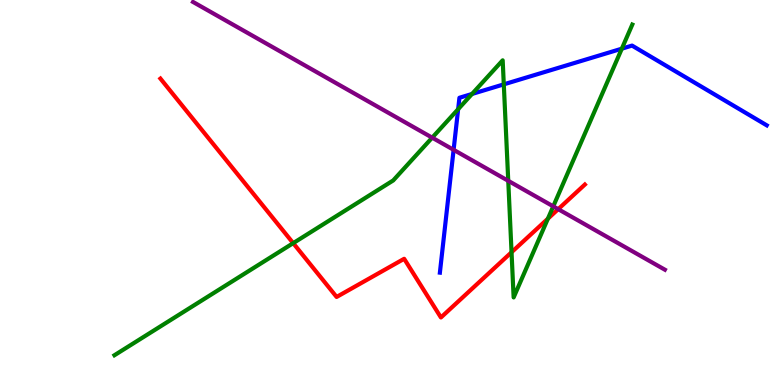[{'lines': ['blue', 'red'], 'intersections': []}, {'lines': ['green', 'red'], 'intersections': [{'x': 3.78, 'y': 3.68}, {'x': 6.6, 'y': 3.45}, {'x': 7.07, 'y': 4.32}]}, {'lines': ['purple', 'red'], 'intersections': [{'x': 7.2, 'y': 4.57}]}, {'lines': ['blue', 'green'], 'intersections': [{'x': 5.91, 'y': 7.16}, {'x': 6.09, 'y': 7.56}, {'x': 6.5, 'y': 7.81}, {'x': 8.02, 'y': 8.74}]}, {'lines': ['blue', 'purple'], 'intersections': [{'x': 5.85, 'y': 6.11}]}, {'lines': ['green', 'purple'], 'intersections': [{'x': 5.58, 'y': 6.42}, {'x': 6.56, 'y': 5.3}, {'x': 7.14, 'y': 4.64}]}]